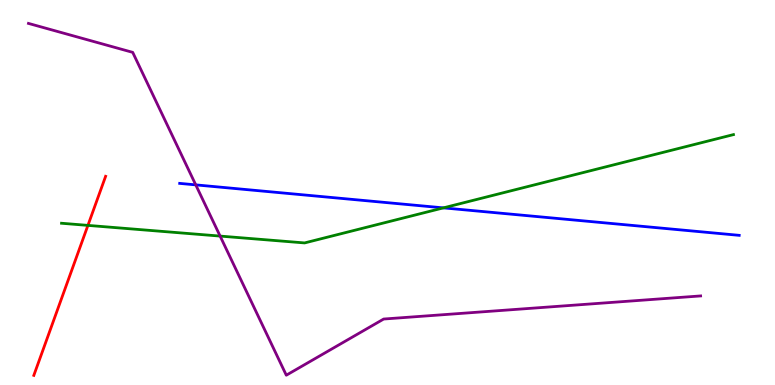[{'lines': ['blue', 'red'], 'intersections': []}, {'lines': ['green', 'red'], 'intersections': [{'x': 1.13, 'y': 4.15}]}, {'lines': ['purple', 'red'], 'intersections': []}, {'lines': ['blue', 'green'], 'intersections': [{'x': 5.72, 'y': 4.6}]}, {'lines': ['blue', 'purple'], 'intersections': [{'x': 2.53, 'y': 5.2}]}, {'lines': ['green', 'purple'], 'intersections': [{'x': 2.84, 'y': 3.87}]}]